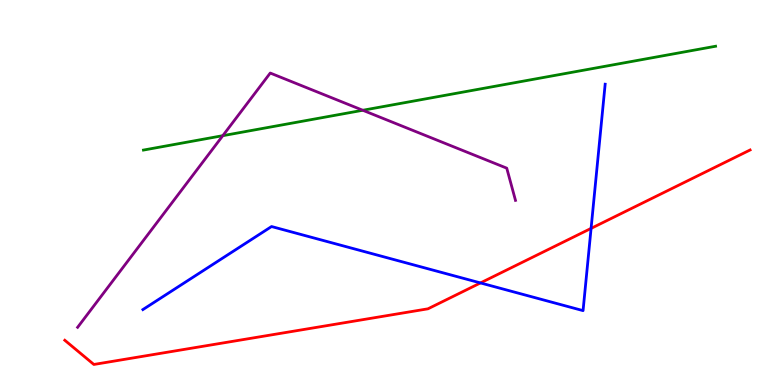[{'lines': ['blue', 'red'], 'intersections': [{'x': 6.2, 'y': 2.65}, {'x': 7.63, 'y': 4.07}]}, {'lines': ['green', 'red'], 'intersections': []}, {'lines': ['purple', 'red'], 'intersections': []}, {'lines': ['blue', 'green'], 'intersections': []}, {'lines': ['blue', 'purple'], 'intersections': []}, {'lines': ['green', 'purple'], 'intersections': [{'x': 2.87, 'y': 6.48}, {'x': 4.68, 'y': 7.14}]}]